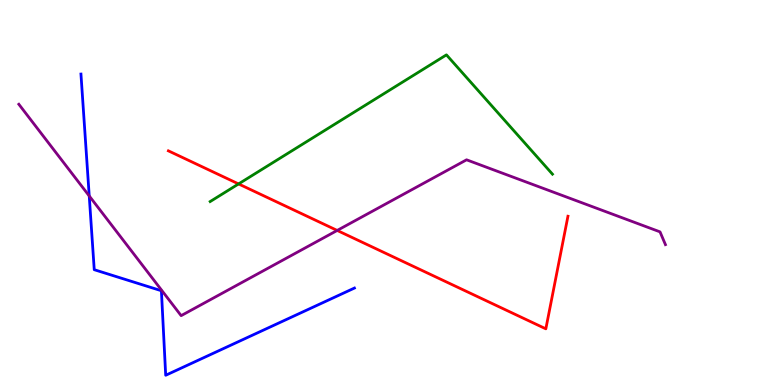[{'lines': ['blue', 'red'], 'intersections': []}, {'lines': ['green', 'red'], 'intersections': [{'x': 3.08, 'y': 5.22}]}, {'lines': ['purple', 'red'], 'intersections': [{'x': 4.35, 'y': 4.01}]}, {'lines': ['blue', 'green'], 'intersections': []}, {'lines': ['blue', 'purple'], 'intersections': [{'x': 1.15, 'y': 4.91}]}, {'lines': ['green', 'purple'], 'intersections': []}]